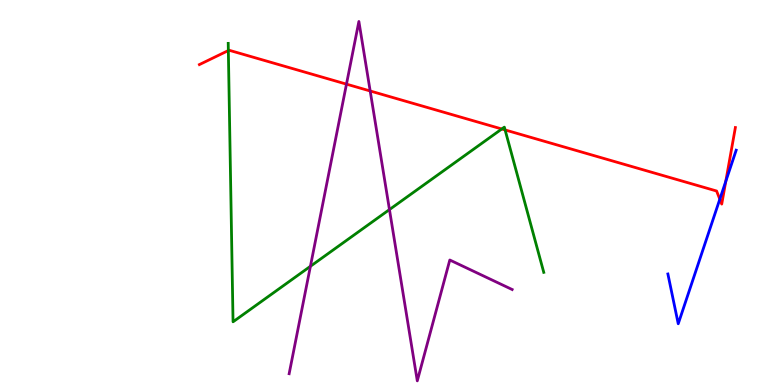[{'lines': ['blue', 'red'], 'intersections': [{'x': 9.29, 'y': 4.83}, {'x': 9.37, 'y': 5.29}]}, {'lines': ['green', 'red'], 'intersections': [{'x': 2.95, 'y': 8.69}, {'x': 6.47, 'y': 6.65}, {'x': 6.52, 'y': 6.62}]}, {'lines': ['purple', 'red'], 'intersections': [{'x': 4.47, 'y': 7.81}, {'x': 4.78, 'y': 7.64}]}, {'lines': ['blue', 'green'], 'intersections': []}, {'lines': ['blue', 'purple'], 'intersections': []}, {'lines': ['green', 'purple'], 'intersections': [{'x': 4.01, 'y': 3.08}, {'x': 5.03, 'y': 4.56}]}]